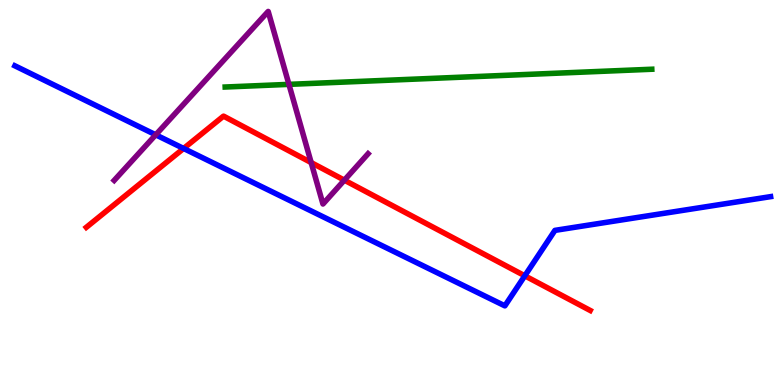[{'lines': ['blue', 'red'], 'intersections': [{'x': 2.37, 'y': 6.14}, {'x': 6.77, 'y': 2.84}]}, {'lines': ['green', 'red'], 'intersections': []}, {'lines': ['purple', 'red'], 'intersections': [{'x': 4.02, 'y': 5.78}, {'x': 4.44, 'y': 5.32}]}, {'lines': ['blue', 'green'], 'intersections': []}, {'lines': ['blue', 'purple'], 'intersections': [{'x': 2.01, 'y': 6.5}]}, {'lines': ['green', 'purple'], 'intersections': [{'x': 3.73, 'y': 7.81}]}]